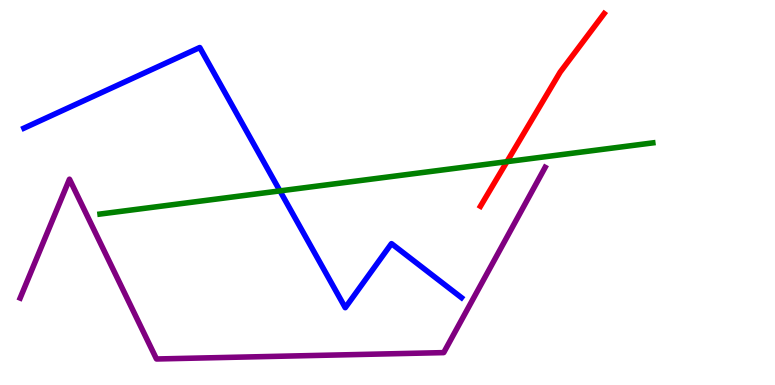[{'lines': ['blue', 'red'], 'intersections': []}, {'lines': ['green', 'red'], 'intersections': [{'x': 6.54, 'y': 5.8}]}, {'lines': ['purple', 'red'], 'intersections': []}, {'lines': ['blue', 'green'], 'intersections': [{'x': 3.61, 'y': 5.04}]}, {'lines': ['blue', 'purple'], 'intersections': []}, {'lines': ['green', 'purple'], 'intersections': []}]